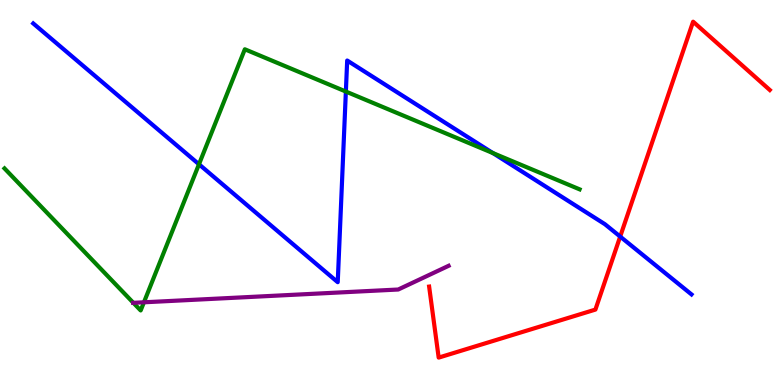[{'lines': ['blue', 'red'], 'intersections': [{'x': 8.0, 'y': 3.86}]}, {'lines': ['green', 'red'], 'intersections': []}, {'lines': ['purple', 'red'], 'intersections': []}, {'lines': ['blue', 'green'], 'intersections': [{'x': 2.57, 'y': 5.73}, {'x': 4.46, 'y': 7.62}, {'x': 6.36, 'y': 6.02}]}, {'lines': ['blue', 'purple'], 'intersections': []}, {'lines': ['green', 'purple'], 'intersections': [{'x': 1.72, 'y': 2.13}, {'x': 1.86, 'y': 2.15}]}]